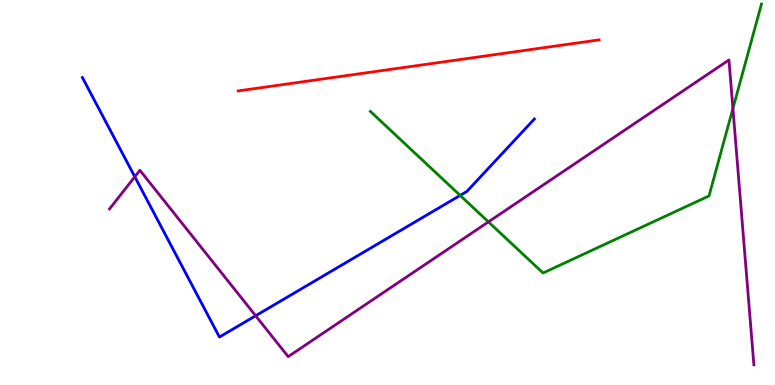[{'lines': ['blue', 'red'], 'intersections': []}, {'lines': ['green', 'red'], 'intersections': []}, {'lines': ['purple', 'red'], 'intersections': []}, {'lines': ['blue', 'green'], 'intersections': [{'x': 5.94, 'y': 4.92}]}, {'lines': ['blue', 'purple'], 'intersections': [{'x': 1.74, 'y': 5.41}, {'x': 3.3, 'y': 1.8}]}, {'lines': ['green', 'purple'], 'intersections': [{'x': 6.3, 'y': 4.24}, {'x': 9.46, 'y': 7.18}]}]